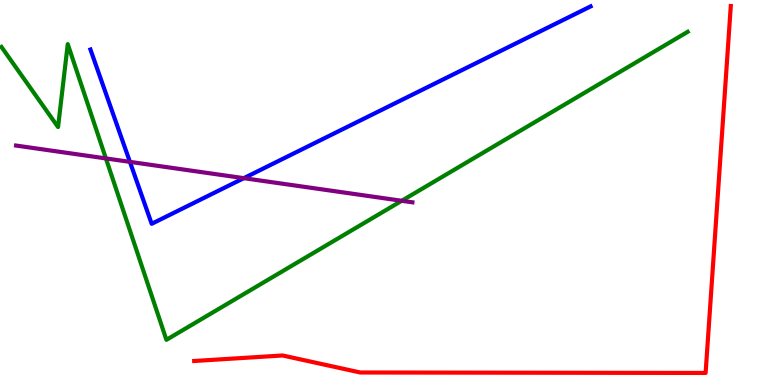[{'lines': ['blue', 'red'], 'intersections': []}, {'lines': ['green', 'red'], 'intersections': []}, {'lines': ['purple', 'red'], 'intersections': []}, {'lines': ['blue', 'green'], 'intersections': []}, {'lines': ['blue', 'purple'], 'intersections': [{'x': 1.68, 'y': 5.8}, {'x': 3.15, 'y': 5.37}]}, {'lines': ['green', 'purple'], 'intersections': [{'x': 1.37, 'y': 5.89}, {'x': 5.18, 'y': 4.78}]}]